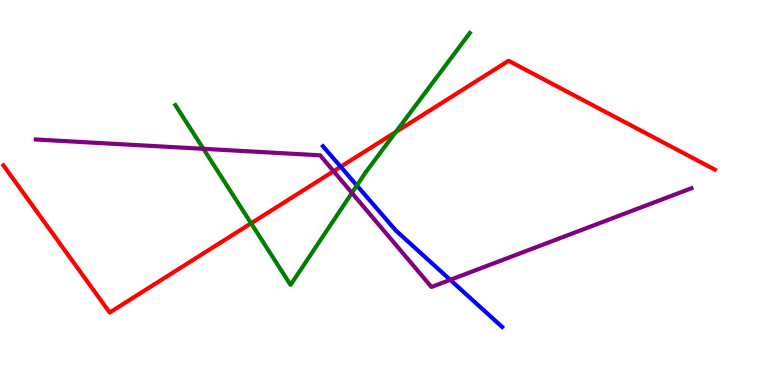[{'lines': ['blue', 'red'], 'intersections': [{'x': 4.4, 'y': 5.67}]}, {'lines': ['green', 'red'], 'intersections': [{'x': 3.24, 'y': 4.2}, {'x': 5.11, 'y': 6.57}]}, {'lines': ['purple', 'red'], 'intersections': [{'x': 4.3, 'y': 5.55}]}, {'lines': ['blue', 'green'], 'intersections': [{'x': 4.6, 'y': 5.18}]}, {'lines': ['blue', 'purple'], 'intersections': [{'x': 5.81, 'y': 2.73}]}, {'lines': ['green', 'purple'], 'intersections': [{'x': 2.62, 'y': 6.13}, {'x': 4.54, 'y': 4.99}]}]